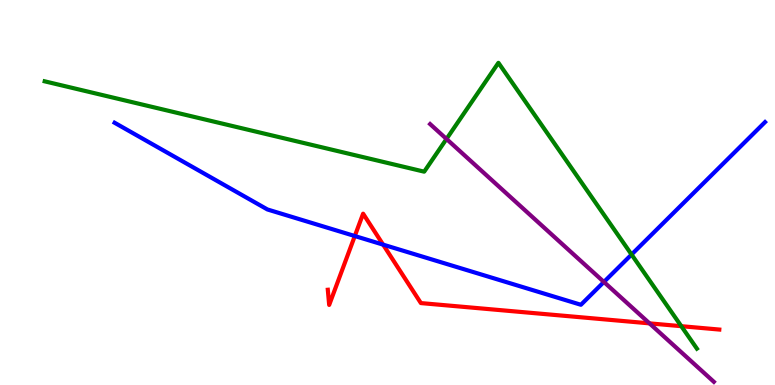[{'lines': ['blue', 'red'], 'intersections': [{'x': 4.58, 'y': 3.87}, {'x': 4.94, 'y': 3.65}]}, {'lines': ['green', 'red'], 'intersections': [{'x': 8.79, 'y': 1.53}]}, {'lines': ['purple', 'red'], 'intersections': [{'x': 8.38, 'y': 1.6}]}, {'lines': ['blue', 'green'], 'intersections': [{'x': 8.15, 'y': 3.39}]}, {'lines': ['blue', 'purple'], 'intersections': [{'x': 7.79, 'y': 2.68}]}, {'lines': ['green', 'purple'], 'intersections': [{'x': 5.76, 'y': 6.39}]}]